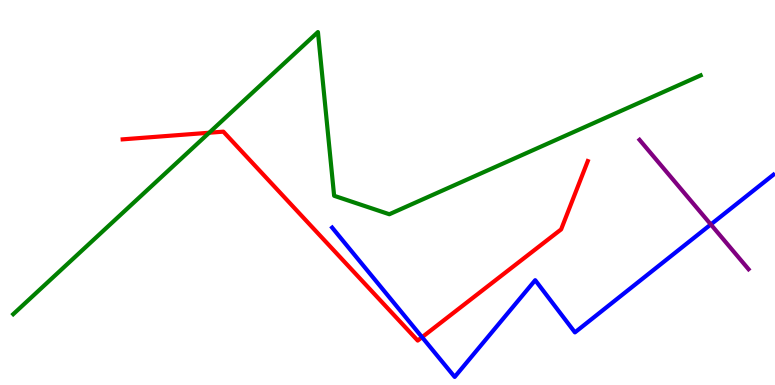[{'lines': ['blue', 'red'], 'intersections': [{'x': 5.45, 'y': 1.24}]}, {'lines': ['green', 'red'], 'intersections': [{'x': 2.7, 'y': 6.55}]}, {'lines': ['purple', 'red'], 'intersections': []}, {'lines': ['blue', 'green'], 'intersections': []}, {'lines': ['blue', 'purple'], 'intersections': [{'x': 9.17, 'y': 4.17}]}, {'lines': ['green', 'purple'], 'intersections': []}]